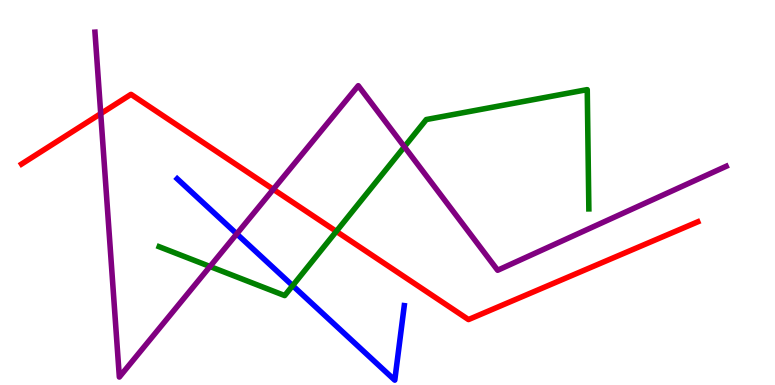[{'lines': ['blue', 'red'], 'intersections': []}, {'lines': ['green', 'red'], 'intersections': [{'x': 4.34, 'y': 3.99}]}, {'lines': ['purple', 'red'], 'intersections': [{'x': 1.3, 'y': 7.05}, {'x': 3.53, 'y': 5.08}]}, {'lines': ['blue', 'green'], 'intersections': [{'x': 3.78, 'y': 2.58}]}, {'lines': ['blue', 'purple'], 'intersections': [{'x': 3.05, 'y': 3.93}]}, {'lines': ['green', 'purple'], 'intersections': [{'x': 2.71, 'y': 3.08}, {'x': 5.22, 'y': 6.19}]}]